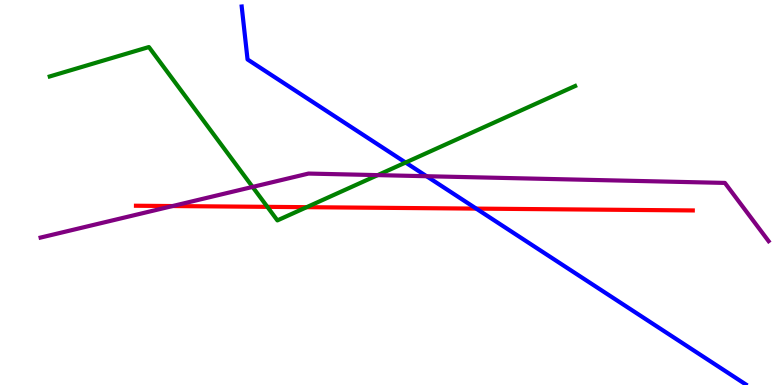[{'lines': ['blue', 'red'], 'intersections': [{'x': 6.15, 'y': 4.58}]}, {'lines': ['green', 'red'], 'intersections': [{'x': 3.45, 'y': 4.63}, {'x': 3.96, 'y': 4.62}]}, {'lines': ['purple', 'red'], 'intersections': [{'x': 2.23, 'y': 4.65}]}, {'lines': ['blue', 'green'], 'intersections': [{'x': 5.23, 'y': 5.78}]}, {'lines': ['blue', 'purple'], 'intersections': [{'x': 5.5, 'y': 5.42}]}, {'lines': ['green', 'purple'], 'intersections': [{'x': 3.26, 'y': 5.14}, {'x': 4.87, 'y': 5.45}]}]